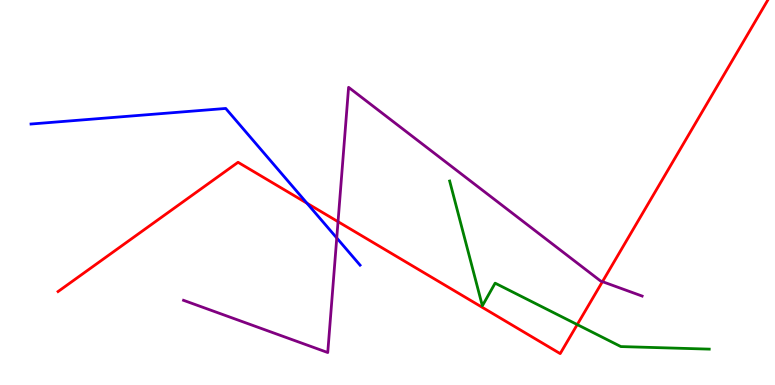[{'lines': ['blue', 'red'], 'intersections': [{'x': 3.96, 'y': 4.72}]}, {'lines': ['green', 'red'], 'intersections': [{'x': 7.45, 'y': 1.57}]}, {'lines': ['purple', 'red'], 'intersections': [{'x': 4.36, 'y': 4.24}, {'x': 7.77, 'y': 2.68}]}, {'lines': ['blue', 'green'], 'intersections': []}, {'lines': ['blue', 'purple'], 'intersections': [{'x': 4.35, 'y': 3.82}]}, {'lines': ['green', 'purple'], 'intersections': []}]